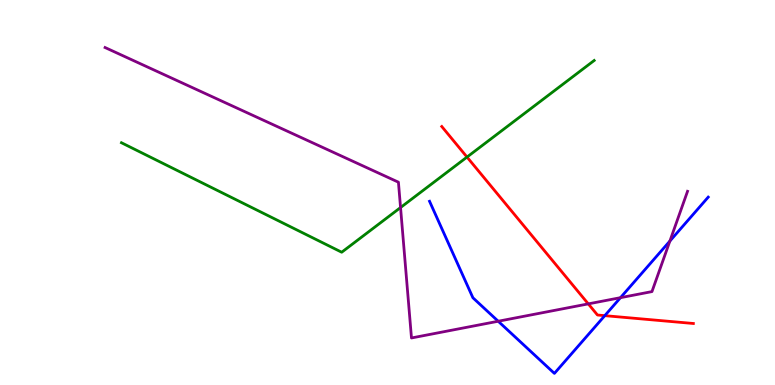[{'lines': ['blue', 'red'], 'intersections': [{'x': 7.8, 'y': 1.8}]}, {'lines': ['green', 'red'], 'intersections': [{'x': 6.03, 'y': 5.92}]}, {'lines': ['purple', 'red'], 'intersections': [{'x': 7.59, 'y': 2.11}]}, {'lines': ['blue', 'green'], 'intersections': []}, {'lines': ['blue', 'purple'], 'intersections': [{'x': 6.43, 'y': 1.66}, {'x': 8.01, 'y': 2.27}, {'x': 8.64, 'y': 3.74}]}, {'lines': ['green', 'purple'], 'intersections': [{'x': 5.17, 'y': 4.61}]}]